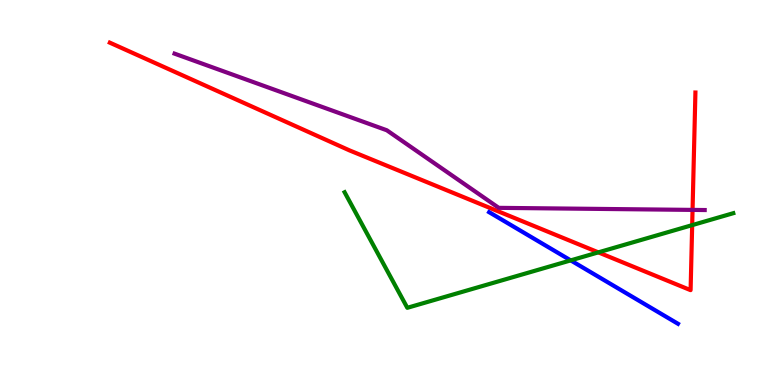[{'lines': ['blue', 'red'], 'intersections': []}, {'lines': ['green', 'red'], 'intersections': [{'x': 7.72, 'y': 3.45}, {'x': 8.93, 'y': 4.15}]}, {'lines': ['purple', 'red'], 'intersections': [{'x': 8.94, 'y': 4.55}]}, {'lines': ['blue', 'green'], 'intersections': [{'x': 7.36, 'y': 3.24}]}, {'lines': ['blue', 'purple'], 'intersections': []}, {'lines': ['green', 'purple'], 'intersections': []}]